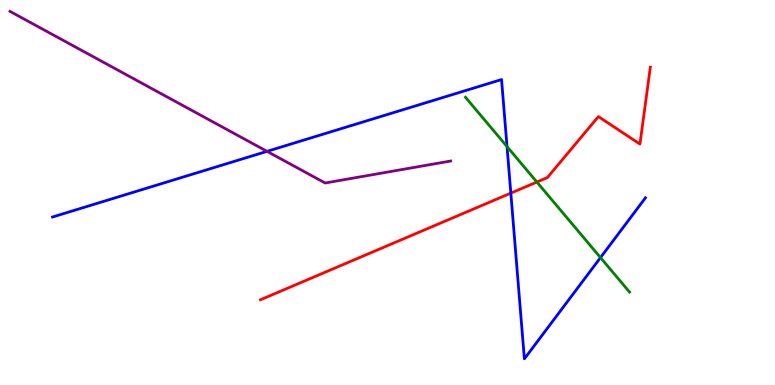[{'lines': ['blue', 'red'], 'intersections': [{'x': 6.59, 'y': 4.98}]}, {'lines': ['green', 'red'], 'intersections': [{'x': 6.93, 'y': 5.27}]}, {'lines': ['purple', 'red'], 'intersections': []}, {'lines': ['blue', 'green'], 'intersections': [{'x': 6.54, 'y': 6.19}, {'x': 7.75, 'y': 3.31}]}, {'lines': ['blue', 'purple'], 'intersections': [{'x': 3.45, 'y': 6.07}]}, {'lines': ['green', 'purple'], 'intersections': []}]